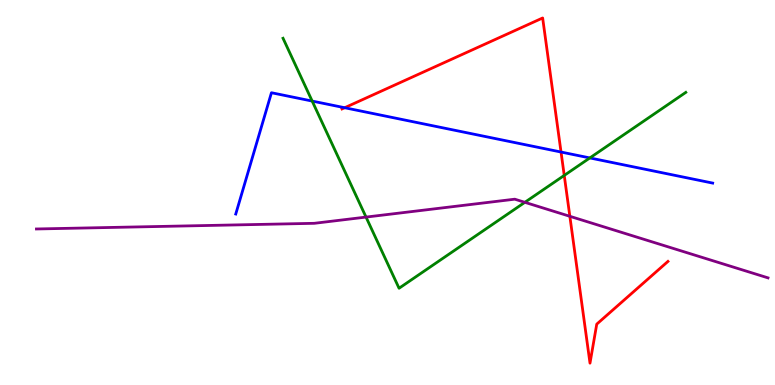[{'lines': ['blue', 'red'], 'intersections': [{'x': 4.45, 'y': 7.2}, {'x': 7.24, 'y': 6.05}]}, {'lines': ['green', 'red'], 'intersections': [{'x': 7.28, 'y': 5.44}]}, {'lines': ['purple', 'red'], 'intersections': [{'x': 7.35, 'y': 4.38}]}, {'lines': ['blue', 'green'], 'intersections': [{'x': 4.03, 'y': 7.37}, {'x': 7.61, 'y': 5.9}]}, {'lines': ['blue', 'purple'], 'intersections': []}, {'lines': ['green', 'purple'], 'intersections': [{'x': 4.72, 'y': 4.36}, {'x': 6.77, 'y': 4.74}]}]